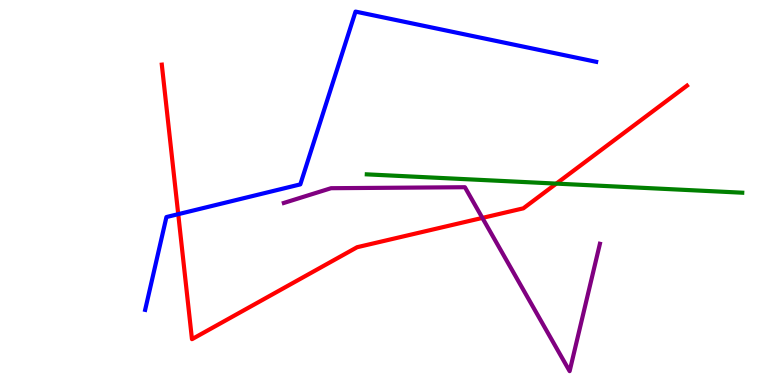[{'lines': ['blue', 'red'], 'intersections': [{'x': 2.3, 'y': 4.44}]}, {'lines': ['green', 'red'], 'intersections': [{'x': 7.18, 'y': 5.23}]}, {'lines': ['purple', 'red'], 'intersections': [{'x': 6.22, 'y': 4.34}]}, {'lines': ['blue', 'green'], 'intersections': []}, {'lines': ['blue', 'purple'], 'intersections': []}, {'lines': ['green', 'purple'], 'intersections': []}]